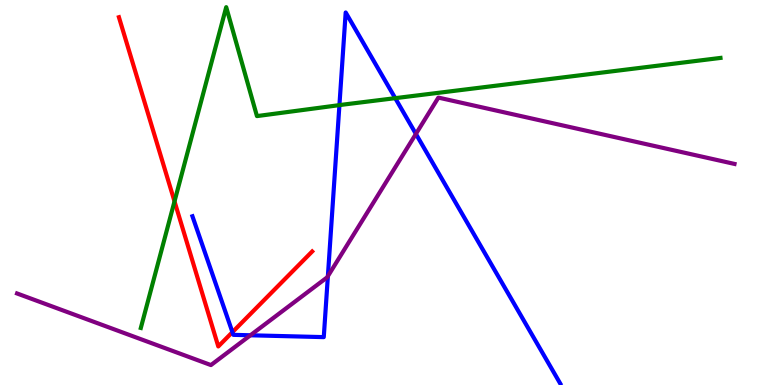[{'lines': ['blue', 'red'], 'intersections': [{'x': 3.0, 'y': 1.37}]}, {'lines': ['green', 'red'], 'intersections': [{'x': 2.25, 'y': 4.77}]}, {'lines': ['purple', 'red'], 'intersections': []}, {'lines': ['blue', 'green'], 'intersections': [{'x': 4.38, 'y': 7.27}, {'x': 5.1, 'y': 7.45}]}, {'lines': ['blue', 'purple'], 'intersections': [{'x': 3.23, 'y': 1.29}, {'x': 4.23, 'y': 2.83}, {'x': 5.37, 'y': 6.52}]}, {'lines': ['green', 'purple'], 'intersections': []}]